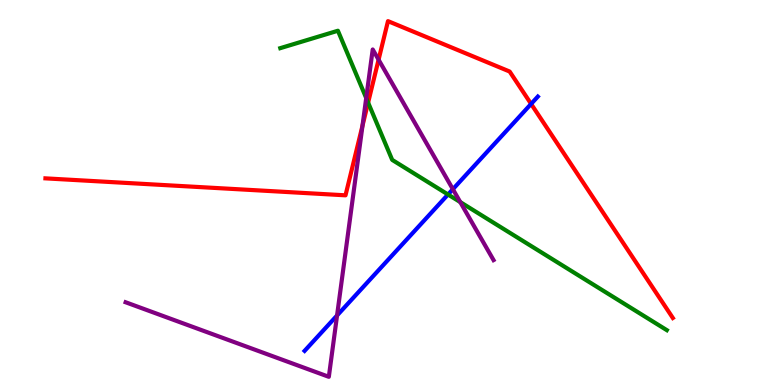[{'lines': ['blue', 'red'], 'intersections': [{'x': 6.85, 'y': 7.3}]}, {'lines': ['green', 'red'], 'intersections': [{'x': 4.75, 'y': 7.34}]}, {'lines': ['purple', 'red'], 'intersections': [{'x': 4.68, 'y': 6.74}, {'x': 4.88, 'y': 8.45}]}, {'lines': ['blue', 'green'], 'intersections': [{'x': 5.78, 'y': 4.95}]}, {'lines': ['blue', 'purple'], 'intersections': [{'x': 4.35, 'y': 1.81}, {'x': 5.84, 'y': 5.09}]}, {'lines': ['green', 'purple'], 'intersections': [{'x': 4.73, 'y': 7.45}, {'x': 5.94, 'y': 4.75}]}]